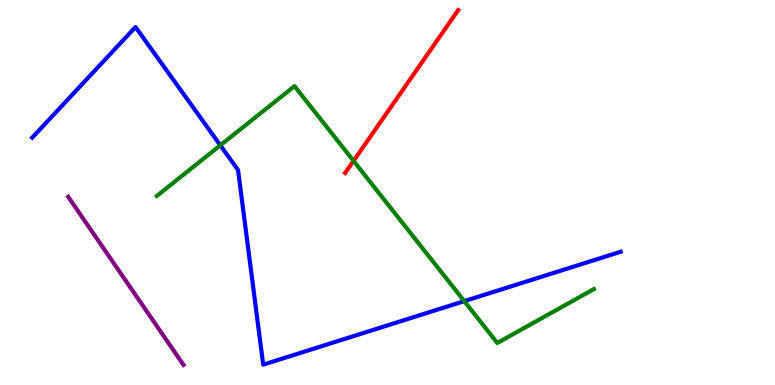[{'lines': ['blue', 'red'], 'intersections': []}, {'lines': ['green', 'red'], 'intersections': [{'x': 4.56, 'y': 5.82}]}, {'lines': ['purple', 'red'], 'intersections': []}, {'lines': ['blue', 'green'], 'intersections': [{'x': 2.84, 'y': 6.23}, {'x': 5.99, 'y': 2.18}]}, {'lines': ['blue', 'purple'], 'intersections': []}, {'lines': ['green', 'purple'], 'intersections': []}]